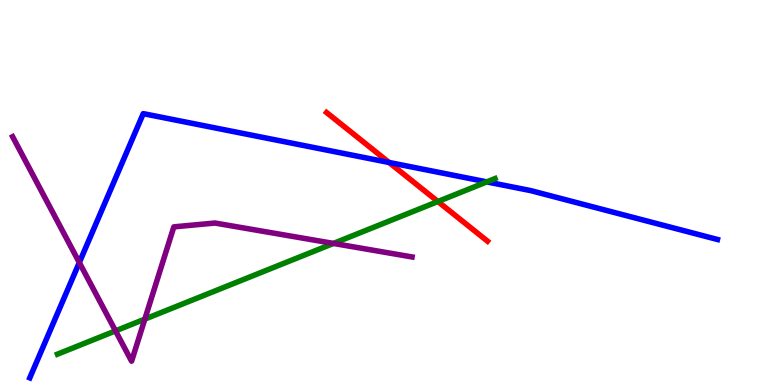[{'lines': ['blue', 'red'], 'intersections': [{'x': 5.02, 'y': 5.78}]}, {'lines': ['green', 'red'], 'intersections': [{'x': 5.65, 'y': 4.77}]}, {'lines': ['purple', 'red'], 'intersections': []}, {'lines': ['blue', 'green'], 'intersections': [{'x': 6.28, 'y': 5.28}]}, {'lines': ['blue', 'purple'], 'intersections': [{'x': 1.02, 'y': 3.18}]}, {'lines': ['green', 'purple'], 'intersections': [{'x': 1.49, 'y': 1.41}, {'x': 1.87, 'y': 1.71}, {'x': 4.3, 'y': 3.68}]}]